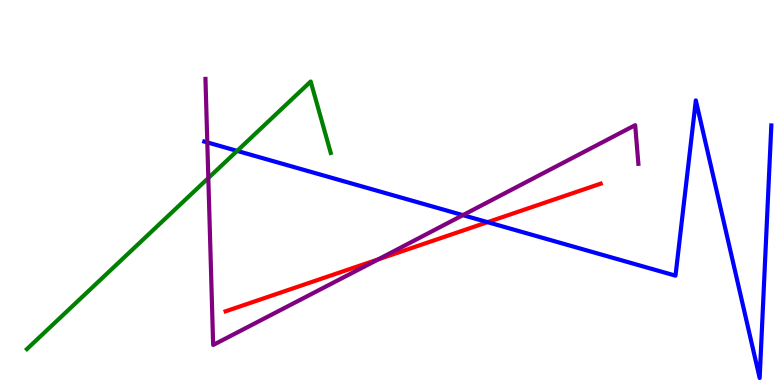[{'lines': ['blue', 'red'], 'intersections': [{'x': 6.29, 'y': 4.23}]}, {'lines': ['green', 'red'], 'intersections': []}, {'lines': ['purple', 'red'], 'intersections': [{'x': 4.88, 'y': 3.26}]}, {'lines': ['blue', 'green'], 'intersections': [{'x': 3.06, 'y': 6.08}]}, {'lines': ['blue', 'purple'], 'intersections': [{'x': 2.67, 'y': 6.3}, {'x': 5.97, 'y': 4.41}]}, {'lines': ['green', 'purple'], 'intersections': [{'x': 2.69, 'y': 5.38}]}]